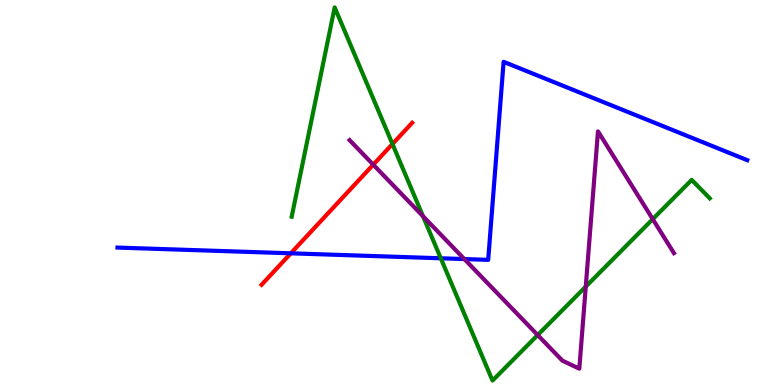[{'lines': ['blue', 'red'], 'intersections': [{'x': 3.75, 'y': 3.42}]}, {'lines': ['green', 'red'], 'intersections': [{'x': 5.06, 'y': 6.26}]}, {'lines': ['purple', 'red'], 'intersections': [{'x': 4.82, 'y': 5.72}]}, {'lines': ['blue', 'green'], 'intersections': [{'x': 5.69, 'y': 3.29}]}, {'lines': ['blue', 'purple'], 'intersections': [{'x': 5.99, 'y': 3.27}]}, {'lines': ['green', 'purple'], 'intersections': [{'x': 5.46, 'y': 4.38}, {'x': 6.94, 'y': 1.3}, {'x': 7.56, 'y': 2.56}, {'x': 8.42, 'y': 4.31}]}]